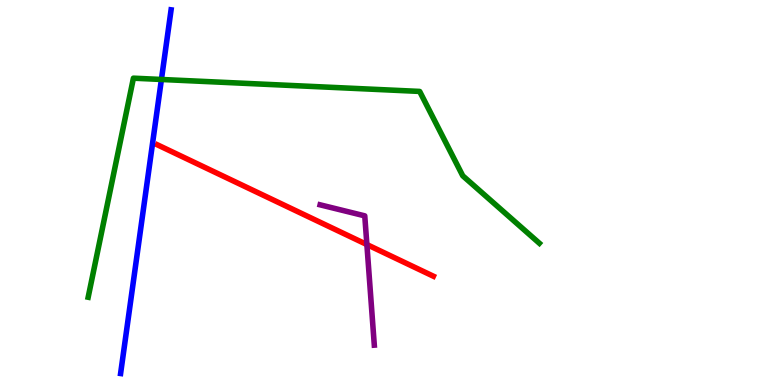[{'lines': ['blue', 'red'], 'intersections': []}, {'lines': ['green', 'red'], 'intersections': []}, {'lines': ['purple', 'red'], 'intersections': [{'x': 4.73, 'y': 3.65}]}, {'lines': ['blue', 'green'], 'intersections': [{'x': 2.08, 'y': 7.94}]}, {'lines': ['blue', 'purple'], 'intersections': []}, {'lines': ['green', 'purple'], 'intersections': []}]